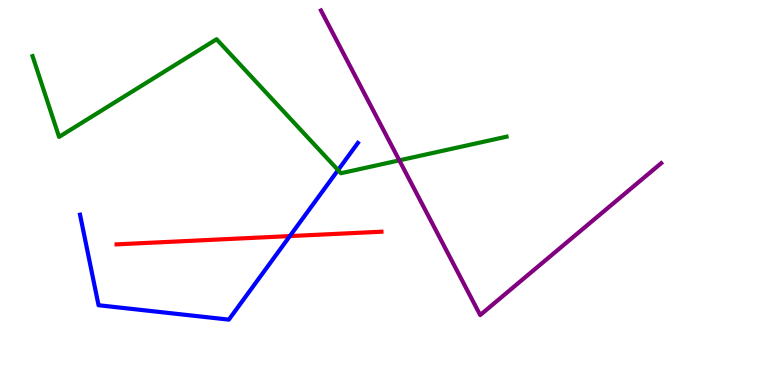[{'lines': ['blue', 'red'], 'intersections': [{'x': 3.74, 'y': 3.87}]}, {'lines': ['green', 'red'], 'intersections': []}, {'lines': ['purple', 'red'], 'intersections': []}, {'lines': ['blue', 'green'], 'intersections': [{'x': 4.36, 'y': 5.58}]}, {'lines': ['blue', 'purple'], 'intersections': []}, {'lines': ['green', 'purple'], 'intersections': [{'x': 5.15, 'y': 5.83}]}]